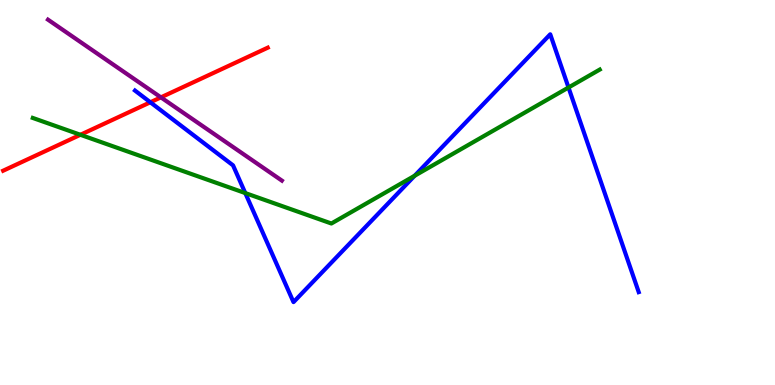[{'lines': ['blue', 'red'], 'intersections': [{'x': 1.94, 'y': 7.34}]}, {'lines': ['green', 'red'], 'intersections': [{'x': 1.04, 'y': 6.5}]}, {'lines': ['purple', 'red'], 'intersections': [{'x': 2.08, 'y': 7.47}]}, {'lines': ['blue', 'green'], 'intersections': [{'x': 3.16, 'y': 4.99}, {'x': 5.35, 'y': 5.44}, {'x': 7.34, 'y': 7.73}]}, {'lines': ['blue', 'purple'], 'intersections': []}, {'lines': ['green', 'purple'], 'intersections': []}]